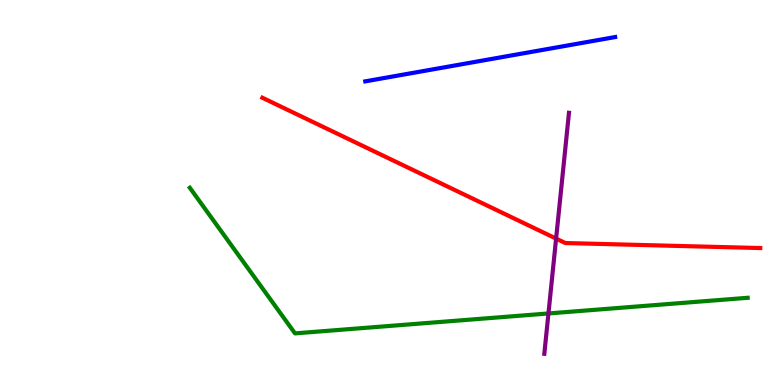[{'lines': ['blue', 'red'], 'intersections': []}, {'lines': ['green', 'red'], 'intersections': []}, {'lines': ['purple', 'red'], 'intersections': [{'x': 7.18, 'y': 3.8}]}, {'lines': ['blue', 'green'], 'intersections': []}, {'lines': ['blue', 'purple'], 'intersections': []}, {'lines': ['green', 'purple'], 'intersections': [{'x': 7.08, 'y': 1.86}]}]